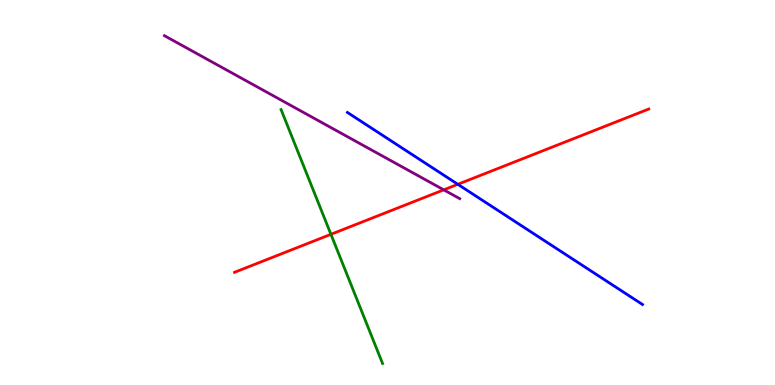[{'lines': ['blue', 'red'], 'intersections': [{'x': 5.91, 'y': 5.21}]}, {'lines': ['green', 'red'], 'intersections': [{'x': 4.27, 'y': 3.91}]}, {'lines': ['purple', 'red'], 'intersections': [{'x': 5.73, 'y': 5.07}]}, {'lines': ['blue', 'green'], 'intersections': []}, {'lines': ['blue', 'purple'], 'intersections': []}, {'lines': ['green', 'purple'], 'intersections': []}]